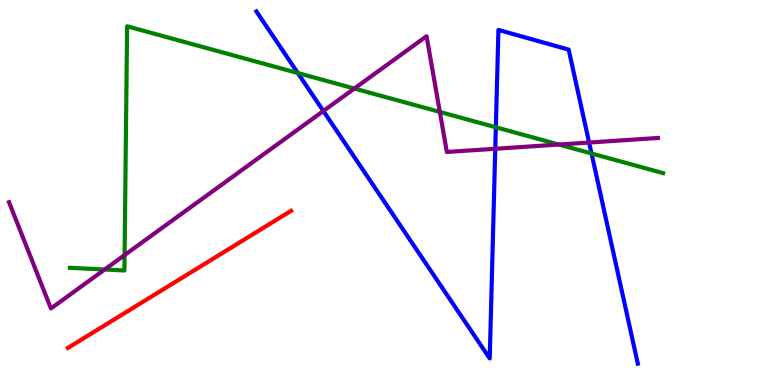[{'lines': ['blue', 'red'], 'intersections': []}, {'lines': ['green', 'red'], 'intersections': []}, {'lines': ['purple', 'red'], 'intersections': []}, {'lines': ['blue', 'green'], 'intersections': [{'x': 3.84, 'y': 8.1}, {'x': 6.4, 'y': 6.69}, {'x': 7.63, 'y': 6.01}]}, {'lines': ['blue', 'purple'], 'intersections': [{'x': 4.17, 'y': 7.12}, {'x': 6.39, 'y': 6.14}, {'x': 7.6, 'y': 6.3}]}, {'lines': ['green', 'purple'], 'intersections': [{'x': 1.35, 'y': 3.0}, {'x': 1.61, 'y': 3.37}, {'x': 4.57, 'y': 7.7}, {'x': 5.68, 'y': 7.09}, {'x': 7.21, 'y': 6.25}]}]